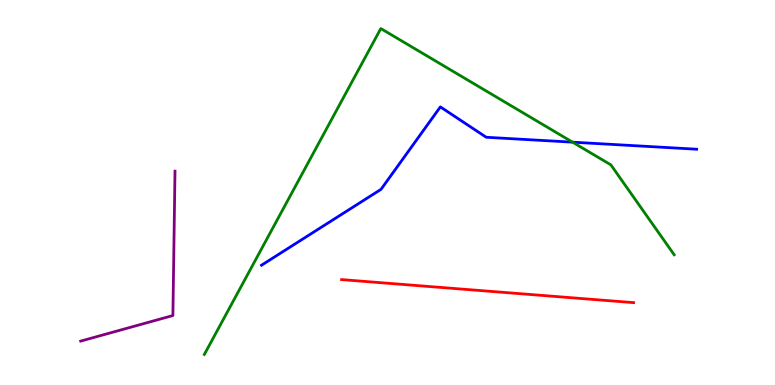[{'lines': ['blue', 'red'], 'intersections': []}, {'lines': ['green', 'red'], 'intersections': []}, {'lines': ['purple', 'red'], 'intersections': []}, {'lines': ['blue', 'green'], 'intersections': [{'x': 7.39, 'y': 6.31}]}, {'lines': ['blue', 'purple'], 'intersections': []}, {'lines': ['green', 'purple'], 'intersections': []}]